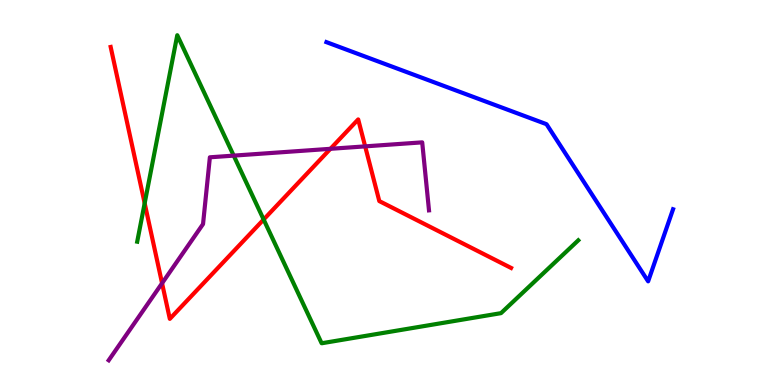[{'lines': ['blue', 'red'], 'intersections': []}, {'lines': ['green', 'red'], 'intersections': [{'x': 1.87, 'y': 4.72}, {'x': 3.4, 'y': 4.3}]}, {'lines': ['purple', 'red'], 'intersections': [{'x': 2.09, 'y': 2.64}, {'x': 4.26, 'y': 6.13}, {'x': 4.71, 'y': 6.2}]}, {'lines': ['blue', 'green'], 'intersections': []}, {'lines': ['blue', 'purple'], 'intersections': []}, {'lines': ['green', 'purple'], 'intersections': [{'x': 3.02, 'y': 5.96}]}]